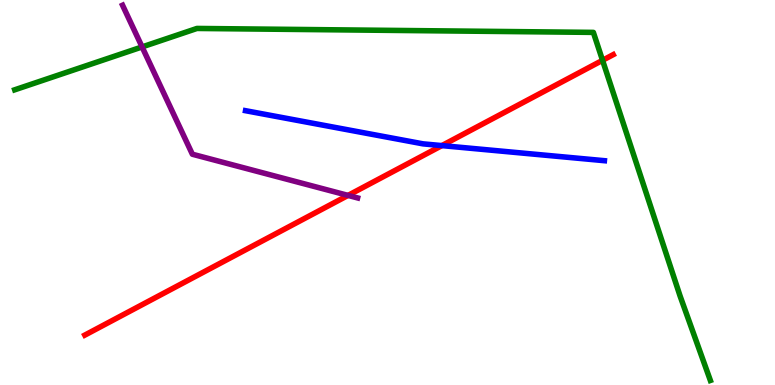[{'lines': ['blue', 'red'], 'intersections': [{'x': 5.7, 'y': 6.22}]}, {'lines': ['green', 'red'], 'intersections': [{'x': 7.77, 'y': 8.43}]}, {'lines': ['purple', 'red'], 'intersections': [{'x': 4.49, 'y': 4.92}]}, {'lines': ['blue', 'green'], 'intersections': []}, {'lines': ['blue', 'purple'], 'intersections': []}, {'lines': ['green', 'purple'], 'intersections': [{'x': 1.83, 'y': 8.78}]}]